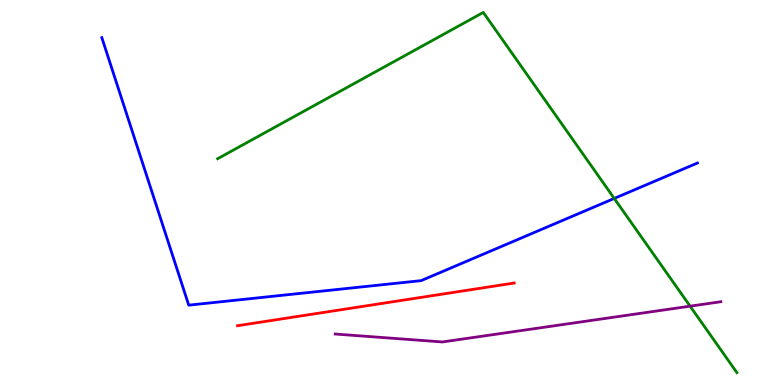[{'lines': ['blue', 'red'], 'intersections': []}, {'lines': ['green', 'red'], 'intersections': []}, {'lines': ['purple', 'red'], 'intersections': []}, {'lines': ['blue', 'green'], 'intersections': [{'x': 7.93, 'y': 4.85}]}, {'lines': ['blue', 'purple'], 'intersections': []}, {'lines': ['green', 'purple'], 'intersections': [{'x': 8.9, 'y': 2.05}]}]